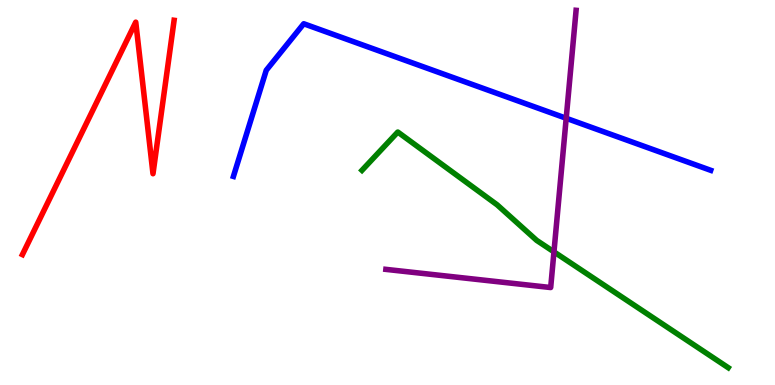[{'lines': ['blue', 'red'], 'intersections': []}, {'lines': ['green', 'red'], 'intersections': []}, {'lines': ['purple', 'red'], 'intersections': []}, {'lines': ['blue', 'green'], 'intersections': []}, {'lines': ['blue', 'purple'], 'intersections': [{'x': 7.31, 'y': 6.93}]}, {'lines': ['green', 'purple'], 'intersections': [{'x': 7.15, 'y': 3.46}]}]